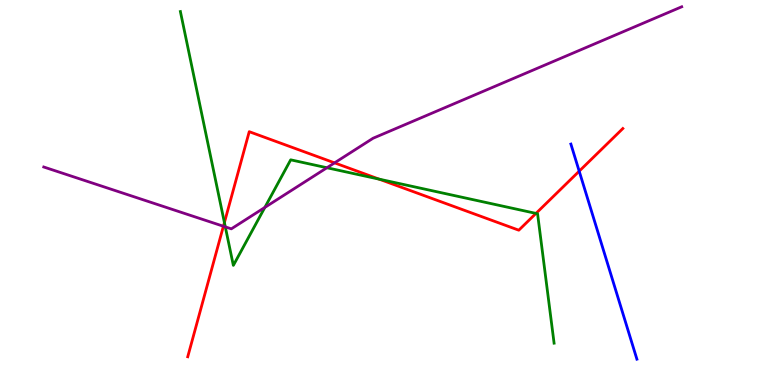[{'lines': ['blue', 'red'], 'intersections': [{'x': 7.47, 'y': 5.55}]}, {'lines': ['green', 'red'], 'intersections': [{'x': 2.9, 'y': 4.22}, {'x': 4.89, 'y': 5.35}, {'x': 6.92, 'y': 4.46}]}, {'lines': ['purple', 'red'], 'intersections': [{'x': 2.88, 'y': 4.12}, {'x': 4.32, 'y': 5.77}]}, {'lines': ['blue', 'green'], 'intersections': []}, {'lines': ['blue', 'purple'], 'intersections': []}, {'lines': ['green', 'purple'], 'intersections': [{'x': 2.91, 'y': 4.11}, {'x': 3.42, 'y': 4.61}, {'x': 4.22, 'y': 5.64}]}]